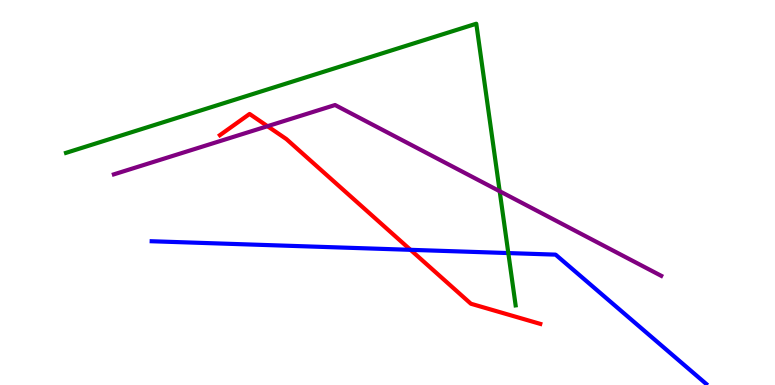[{'lines': ['blue', 'red'], 'intersections': [{'x': 5.3, 'y': 3.51}]}, {'lines': ['green', 'red'], 'intersections': []}, {'lines': ['purple', 'red'], 'intersections': [{'x': 3.45, 'y': 6.72}]}, {'lines': ['blue', 'green'], 'intersections': [{'x': 6.56, 'y': 3.43}]}, {'lines': ['blue', 'purple'], 'intersections': []}, {'lines': ['green', 'purple'], 'intersections': [{'x': 6.45, 'y': 5.03}]}]